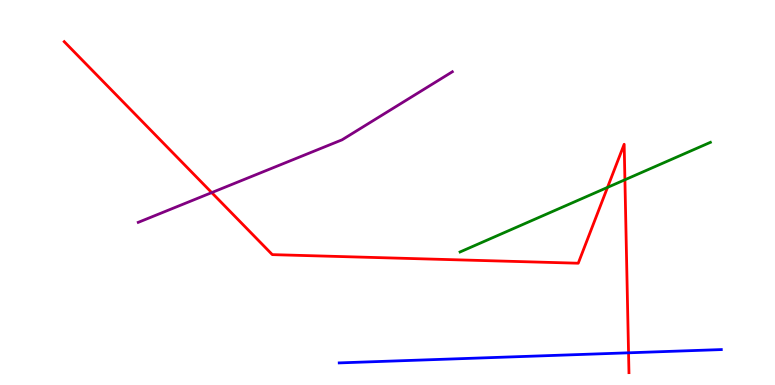[{'lines': ['blue', 'red'], 'intersections': [{'x': 8.11, 'y': 0.836}]}, {'lines': ['green', 'red'], 'intersections': [{'x': 7.84, 'y': 5.13}, {'x': 8.06, 'y': 5.33}]}, {'lines': ['purple', 'red'], 'intersections': [{'x': 2.73, 'y': 5.0}]}, {'lines': ['blue', 'green'], 'intersections': []}, {'lines': ['blue', 'purple'], 'intersections': []}, {'lines': ['green', 'purple'], 'intersections': []}]